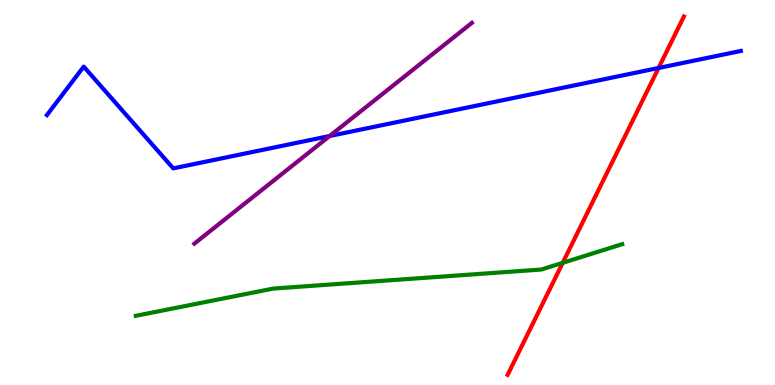[{'lines': ['blue', 'red'], 'intersections': [{'x': 8.5, 'y': 8.23}]}, {'lines': ['green', 'red'], 'intersections': [{'x': 7.26, 'y': 3.17}]}, {'lines': ['purple', 'red'], 'intersections': []}, {'lines': ['blue', 'green'], 'intersections': []}, {'lines': ['blue', 'purple'], 'intersections': [{'x': 4.25, 'y': 6.47}]}, {'lines': ['green', 'purple'], 'intersections': []}]